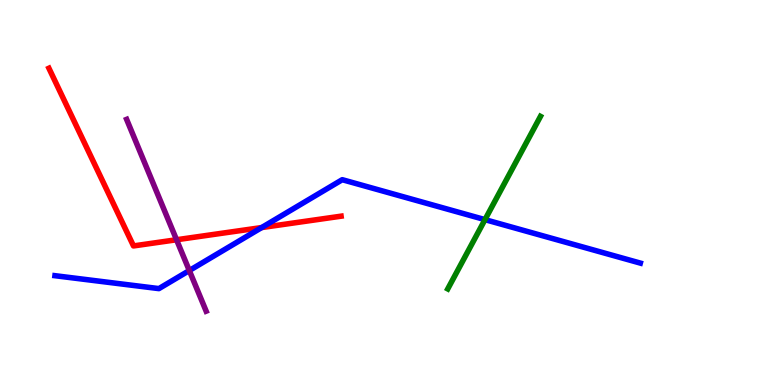[{'lines': ['blue', 'red'], 'intersections': [{'x': 3.38, 'y': 4.09}]}, {'lines': ['green', 'red'], 'intersections': []}, {'lines': ['purple', 'red'], 'intersections': [{'x': 2.28, 'y': 3.77}]}, {'lines': ['blue', 'green'], 'intersections': [{'x': 6.26, 'y': 4.3}]}, {'lines': ['blue', 'purple'], 'intersections': [{'x': 2.44, 'y': 2.97}]}, {'lines': ['green', 'purple'], 'intersections': []}]